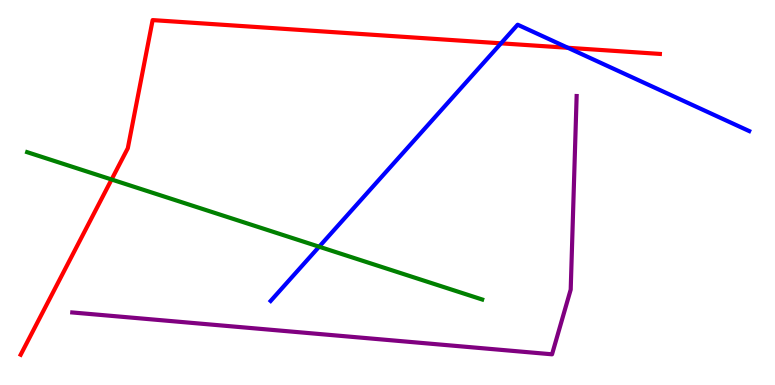[{'lines': ['blue', 'red'], 'intersections': [{'x': 6.46, 'y': 8.87}, {'x': 7.33, 'y': 8.76}]}, {'lines': ['green', 'red'], 'intersections': [{'x': 1.44, 'y': 5.34}]}, {'lines': ['purple', 'red'], 'intersections': []}, {'lines': ['blue', 'green'], 'intersections': [{'x': 4.12, 'y': 3.59}]}, {'lines': ['blue', 'purple'], 'intersections': []}, {'lines': ['green', 'purple'], 'intersections': []}]